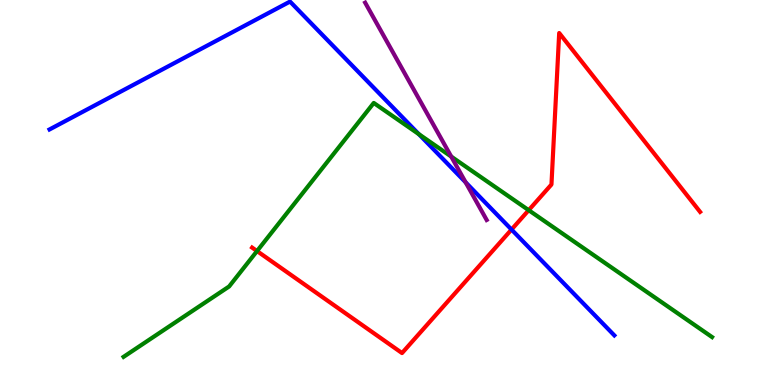[{'lines': ['blue', 'red'], 'intersections': [{'x': 6.6, 'y': 4.04}]}, {'lines': ['green', 'red'], 'intersections': [{'x': 3.32, 'y': 3.48}, {'x': 6.82, 'y': 4.54}]}, {'lines': ['purple', 'red'], 'intersections': []}, {'lines': ['blue', 'green'], 'intersections': [{'x': 5.4, 'y': 6.52}]}, {'lines': ['blue', 'purple'], 'intersections': [{'x': 6.01, 'y': 5.26}]}, {'lines': ['green', 'purple'], 'intersections': [{'x': 5.82, 'y': 5.93}]}]